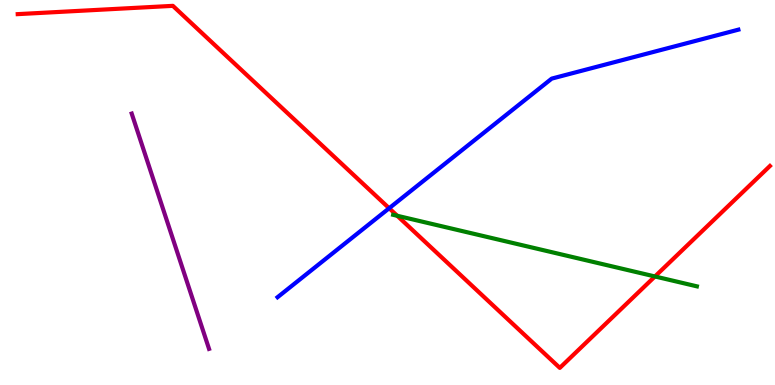[{'lines': ['blue', 'red'], 'intersections': [{'x': 5.02, 'y': 4.59}]}, {'lines': ['green', 'red'], 'intersections': [{'x': 5.13, 'y': 4.4}, {'x': 8.45, 'y': 2.82}]}, {'lines': ['purple', 'red'], 'intersections': []}, {'lines': ['blue', 'green'], 'intersections': []}, {'lines': ['blue', 'purple'], 'intersections': []}, {'lines': ['green', 'purple'], 'intersections': []}]